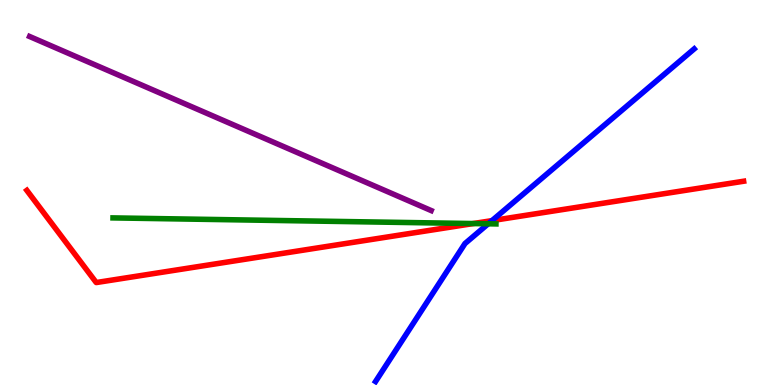[{'lines': ['blue', 'red'], 'intersections': [{'x': 6.35, 'y': 4.27}]}, {'lines': ['green', 'red'], 'intersections': [{'x': 6.11, 'y': 4.19}]}, {'lines': ['purple', 'red'], 'intersections': []}, {'lines': ['blue', 'green'], 'intersections': [{'x': 6.3, 'y': 4.19}]}, {'lines': ['blue', 'purple'], 'intersections': []}, {'lines': ['green', 'purple'], 'intersections': []}]